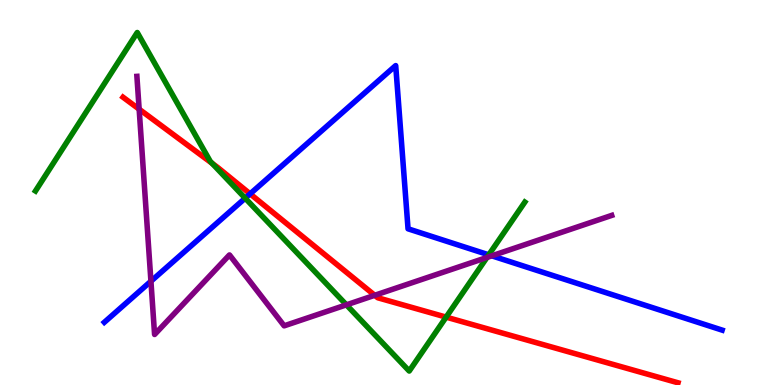[{'lines': ['blue', 'red'], 'intersections': [{'x': 3.23, 'y': 4.96}]}, {'lines': ['green', 'red'], 'intersections': [{'x': 2.74, 'y': 5.76}, {'x': 5.76, 'y': 1.76}]}, {'lines': ['purple', 'red'], 'intersections': [{'x': 1.8, 'y': 7.16}, {'x': 4.84, 'y': 2.33}]}, {'lines': ['blue', 'green'], 'intersections': [{'x': 3.16, 'y': 4.85}, {'x': 6.31, 'y': 3.38}]}, {'lines': ['blue', 'purple'], 'intersections': [{'x': 1.95, 'y': 2.7}, {'x': 6.35, 'y': 3.36}]}, {'lines': ['green', 'purple'], 'intersections': [{'x': 4.47, 'y': 2.08}, {'x': 6.28, 'y': 3.31}]}]